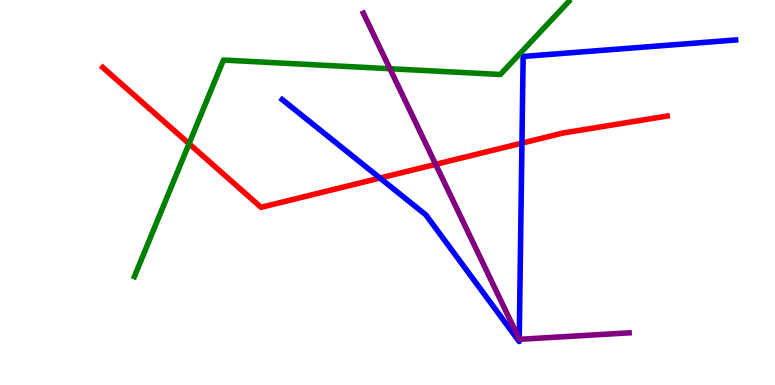[{'lines': ['blue', 'red'], 'intersections': [{'x': 4.9, 'y': 5.38}, {'x': 6.73, 'y': 6.28}]}, {'lines': ['green', 'red'], 'intersections': [{'x': 2.44, 'y': 6.27}]}, {'lines': ['purple', 'red'], 'intersections': [{'x': 5.62, 'y': 5.73}]}, {'lines': ['blue', 'green'], 'intersections': []}, {'lines': ['blue', 'purple'], 'intersections': [{'x': 6.7, 'y': 1.19}]}, {'lines': ['green', 'purple'], 'intersections': [{'x': 5.03, 'y': 8.21}]}]